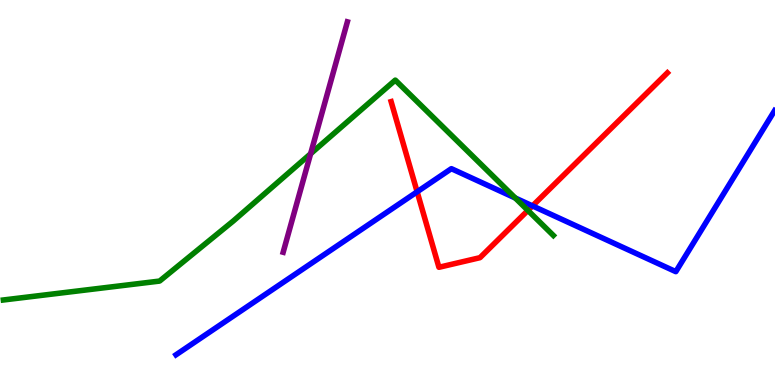[{'lines': ['blue', 'red'], 'intersections': [{'x': 5.38, 'y': 5.02}, {'x': 6.87, 'y': 4.65}]}, {'lines': ['green', 'red'], 'intersections': [{'x': 6.81, 'y': 4.53}]}, {'lines': ['purple', 'red'], 'intersections': []}, {'lines': ['blue', 'green'], 'intersections': [{'x': 6.65, 'y': 4.86}]}, {'lines': ['blue', 'purple'], 'intersections': []}, {'lines': ['green', 'purple'], 'intersections': [{'x': 4.01, 'y': 6.01}]}]